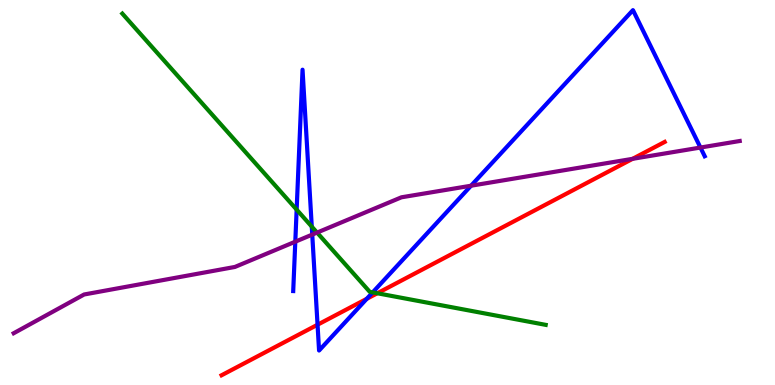[{'lines': ['blue', 'red'], 'intersections': [{'x': 4.1, 'y': 1.57}, {'x': 4.73, 'y': 2.24}]}, {'lines': ['green', 'red'], 'intersections': [{'x': 4.87, 'y': 2.38}]}, {'lines': ['purple', 'red'], 'intersections': [{'x': 8.16, 'y': 5.87}]}, {'lines': ['blue', 'green'], 'intersections': [{'x': 3.83, 'y': 4.56}, {'x': 4.02, 'y': 4.11}, {'x': 4.81, 'y': 2.41}]}, {'lines': ['blue', 'purple'], 'intersections': [{'x': 3.81, 'y': 3.72}, {'x': 4.03, 'y': 3.91}, {'x': 6.08, 'y': 5.18}, {'x': 9.04, 'y': 6.17}]}, {'lines': ['green', 'purple'], 'intersections': [{'x': 4.09, 'y': 3.96}]}]